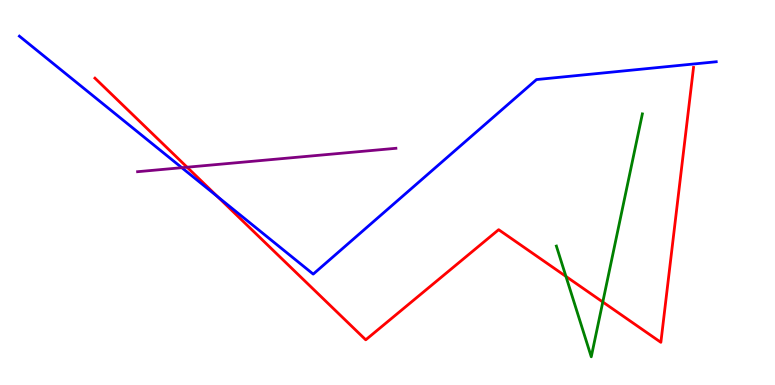[{'lines': ['blue', 'red'], 'intersections': [{'x': 2.81, 'y': 4.89}]}, {'lines': ['green', 'red'], 'intersections': [{'x': 7.3, 'y': 2.82}, {'x': 7.78, 'y': 2.16}]}, {'lines': ['purple', 'red'], 'intersections': [{'x': 2.41, 'y': 5.66}]}, {'lines': ['blue', 'green'], 'intersections': []}, {'lines': ['blue', 'purple'], 'intersections': [{'x': 2.35, 'y': 5.64}]}, {'lines': ['green', 'purple'], 'intersections': []}]